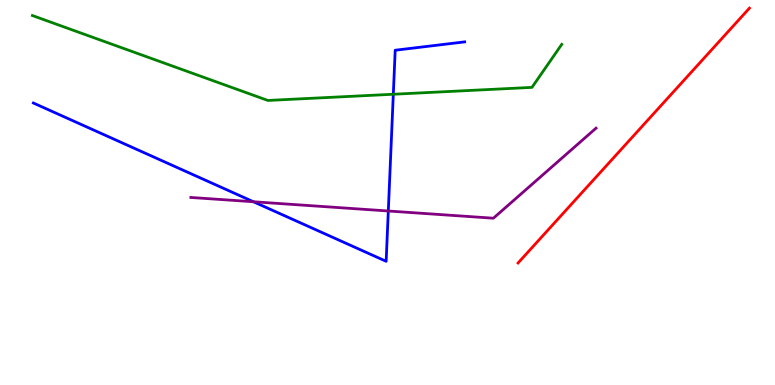[{'lines': ['blue', 'red'], 'intersections': []}, {'lines': ['green', 'red'], 'intersections': []}, {'lines': ['purple', 'red'], 'intersections': []}, {'lines': ['blue', 'green'], 'intersections': [{'x': 5.07, 'y': 7.55}]}, {'lines': ['blue', 'purple'], 'intersections': [{'x': 3.27, 'y': 4.76}, {'x': 5.01, 'y': 4.52}]}, {'lines': ['green', 'purple'], 'intersections': []}]